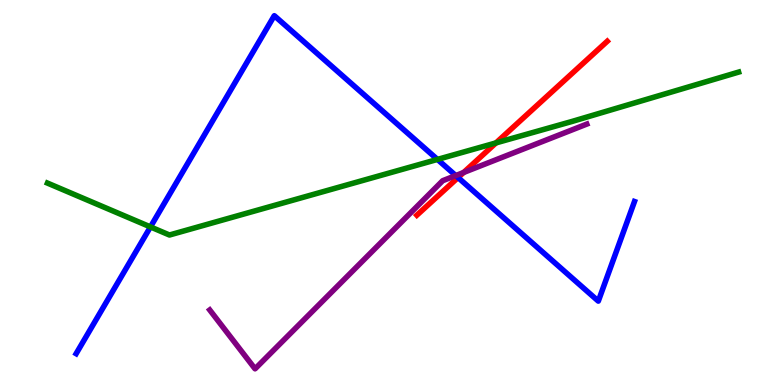[{'lines': ['blue', 'red'], 'intersections': [{'x': 5.91, 'y': 5.39}]}, {'lines': ['green', 'red'], 'intersections': [{'x': 6.4, 'y': 6.29}]}, {'lines': ['purple', 'red'], 'intersections': [{'x': 5.98, 'y': 5.52}]}, {'lines': ['blue', 'green'], 'intersections': [{'x': 1.94, 'y': 4.11}, {'x': 5.64, 'y': 5.86}]}, {'lines': ['blue', 'purple'], 'intersections': [{'x': 5.88, 'y': 5.44}]}, {'lines': ['green', 'purple'], 'intersections': []}]